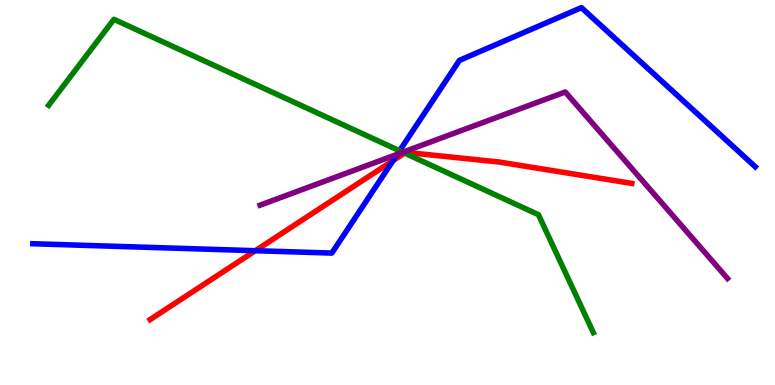[{'lines': ['blue', 'red'], 'intersections': [{'x': 3.29, 'y': 3.49}, {'x': 5.07, 'y': 5.83}]}, {'lines': ['green', 'red'], 'intersections': [{'x': 5.22, 'y': 6.02}]}, {'lines': ['purple', 'red'], 'intersections': []}, {'lines': ['blue', 'green'], 'intersections': [{'x': 5.16, 'y': 6.08}]}, {'lines': ['blue', 'purple'], 'intersections': [{'x': 5.13, 'y': 5.99}]}, {'lines': ['green', 'purple'], 'intersections': [{'x': 5.2, 'y': 6.05}]}]